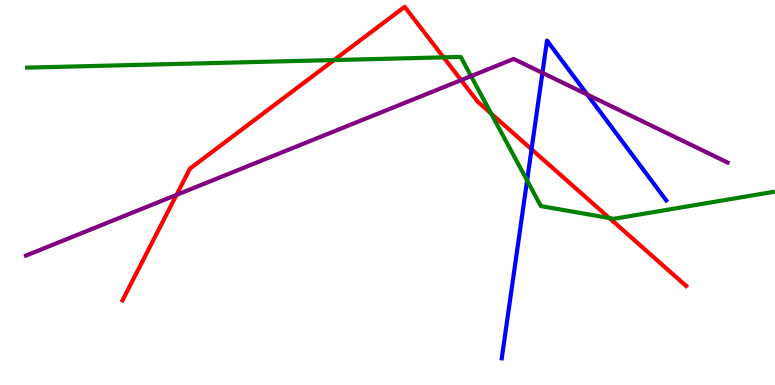[{'lines': ['blue', 'red'], 'intersections': [{'x': 6.86, 'y': 6.12}]}, {'lines': ['green', 'red'], 'intersections': [{'x': 4.31, 'y': 8.44}, {'x': 5.72, 'y': 8.51}, {'x': 6.34, 'y': 7.05}, {'x': 7.86, 'y': 4.34}]}, {'lines': ['purple', 'red'], 'intersections': [{'x': 2.28, 'y': 4.94}, {'x': 5.95, 'y': 7.92}]}, {'lines': ['blue', 'green'], 'intersections': [{'x': 6.8, 'y': 5.31}]}, {'lines': ['blue', 'purple'], 'intersections': [{'x': 7.0, 'y': 8.11}, {'x': 7.58, 'y': 7.54}]}, {'lines': ['green', 'purple'], 'intersections': [{'x': 6.08, 'y': 8.02}]}]